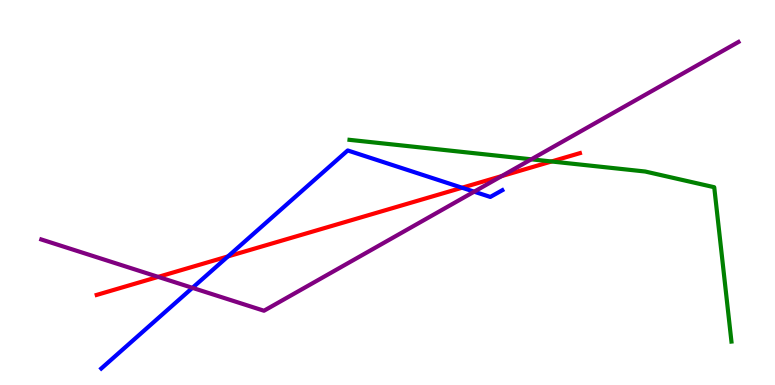[{'lines': ['blue', 'red'], 'intersections': [{'x': 2.94, 'y': 3.34}, {'x': 5.96, 'y': 5.12}]}, {'lines': ['green', 'red'], 'intersections': [{'x': 7.12, 'y': 5.81}]}, {'lines': ['purple', 'red'], 'intersections': [{'x': 2.04, 'y': 2.81}, {'x': 6.47, 'y': 5.43}]}, {'lines': ['blue', 'green'], 'intersections': []}, {'lines': ['blue', 'purple'], 'intersections': [{'x': 2.48, 'y': 2.52}, {'x': 6.12, 'y': 5.02}]}, {'lines': ['green', 'purple'], 'intersections': [{'x': 6.86, 'y': 5.86}]}]